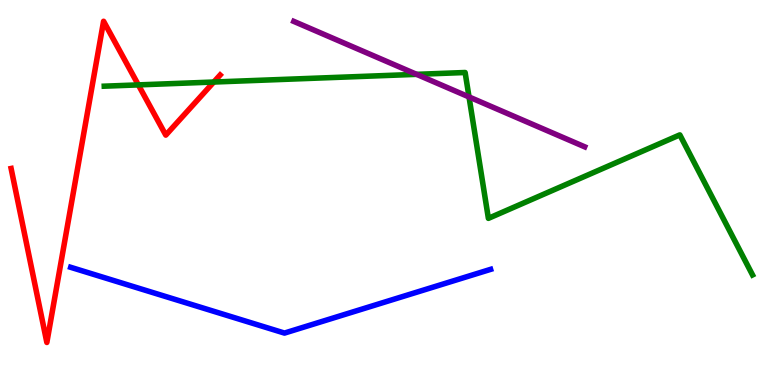[{'lines': ['blue', 'red'], 'intersections': []}, {'lines': ['green', 'red'], 'intersections': [{'x': 1.79, 'y': 7.8}, {'x': 2.76, 'y': 7.87}]}, {'lines': ['purple', 'red'], 'intersections': []}, {'lines': ['blue', 'green'], 'intersections': []}, {'lines': ['blue', 'purple'], 'intersections': []}, {'lines': ['green', 'purple'], 'intersections': [{'x': 5.38, 'y': 8.07}, {'x': 6.05, 'y': 7.48}]}]